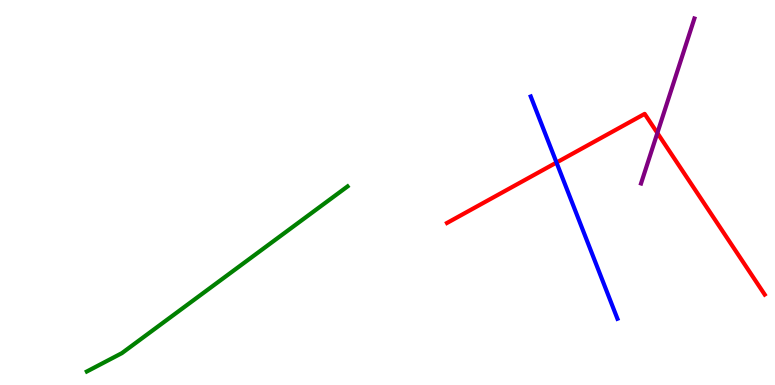[{'lines': ['blue', 'red'], 'intersections': [{'x': 7.18, 'y': 5.78}]}, {'lines': ['green', 'red'], 'intersections': []}, {'lines': ['purple', 'red'], 'intersections': [{'x': 8.48, 'y': 6.55}]}, {'lines': ['blue', 'green'], 'intersections': []}, {'lines': ['blue', 'purple'], 'intersections': []}, {'lines': ['green', 'purple'], 'intersections': []}]